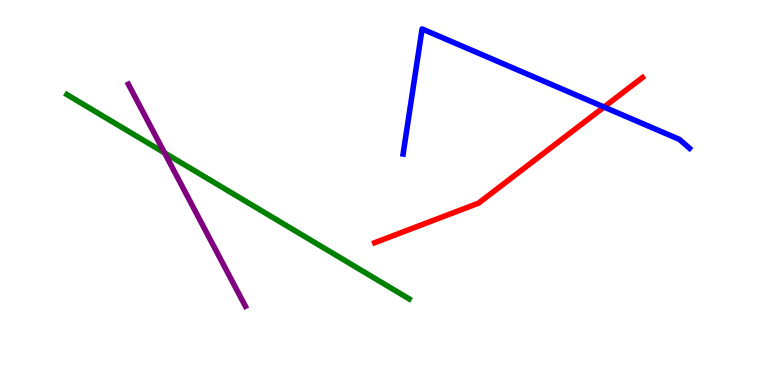[{'lines': ['blue', 'red'], 'intersections': [{'x': 7.79, 'y': 7.22}]}, {'lines': ['green', 'red'], 'intersections': []}, {'lines': ['purple', 'red'], 'intersections': []}, {'lines': ['blue', 'green'], 'intersections': []}, {'lines': ['blue', 'purple'], 'intersections': []}, {'lines': ['green', 'purple'], 'intersections': [{'x': 2.12, 'y': 6.03}]}]